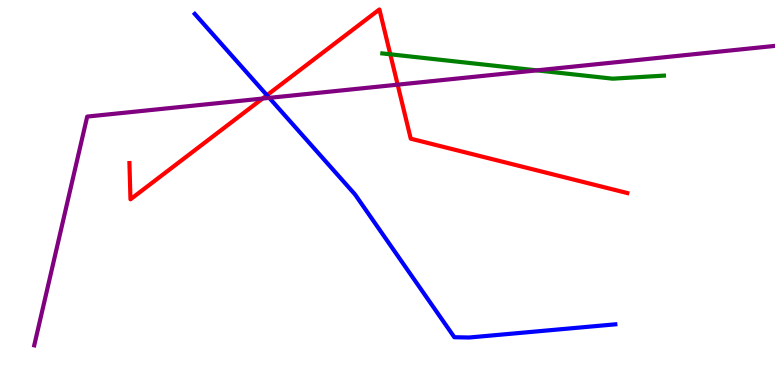[{'lines': ['blue', 'red'], 'intersections': [{'x': 3.44, 'y': 7.53}]}, {'lines': ['green', 'red'], 'intersections': [{'x': 5.04, 'y': 8.59}]}, {'lines': ['purple', 'red'], 'intersections': [{'x': 3.39, 'y': 7.44}, {'x': 5.13, 'y': 7.8}]}, {'lines': ['blue', 'green'], 'intersections': []}, {'lines': ['blue', 'purple'], 'intersections': [{'x': 3.47, 'y': 7.46}]}, {'lines': ['green', 'purple'], 'intersections': [{'x': 6.93, 'y': 8.17}]}]